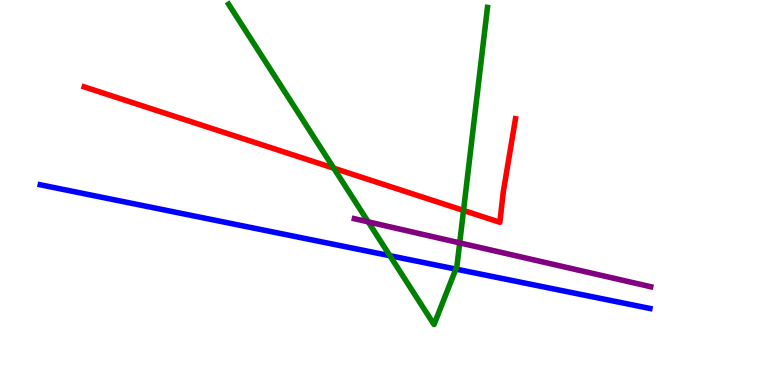[{'lines': ['blue', 'red'], 'intersections': []}, {'lines': ['green', 'red'], 'intersections': [{'x': 4.31, 'y': 5.63}, {'x': 5.98, 'y': 4.53}]}, {'lines': ['purple', 'red'], 'intersections': []}, {'lines': ['blue', 'green'], 'intersections': [{'x': 5.03, 'y': 3.36}, {'x': 5.88, 'y': 3.01}]}, {'lines': ['blue', 'purple'], 'intersections': []}, {'lines': ['green', 'purple'], 'intersections': [{'x': 4.75, 'y': 4.24}, {'x': 5.93, 'y': 3.69}]}]